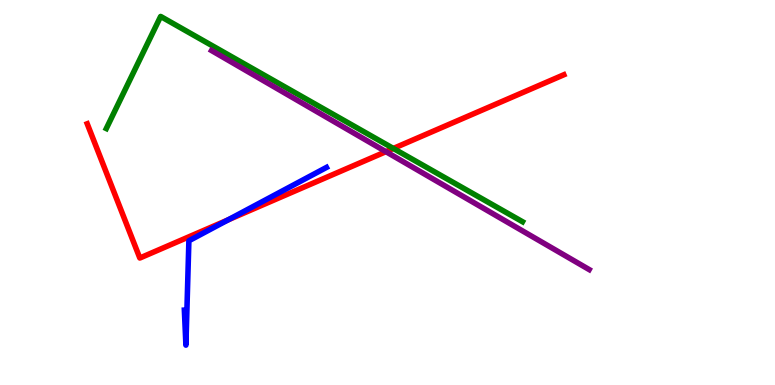[{'lines': ['blue', 'red'], 'intersections': [{'x': 2.94, 'y': 4.29}]}, {'lines': ['green', 'red'], 'intersections': [{'x': 5.08, 'y': 6.14}]}, {'lines': ['purple', 'red'], 'intersections': [{'x': 4.98, 'y': 6.06}]}, {'lines': ['blue', 'green'], 'intersections': []}, {'lines': ['blue', 'purple'], 'intersections': []}, {'lines': ['green', 'purple'], 'intersections': []}]